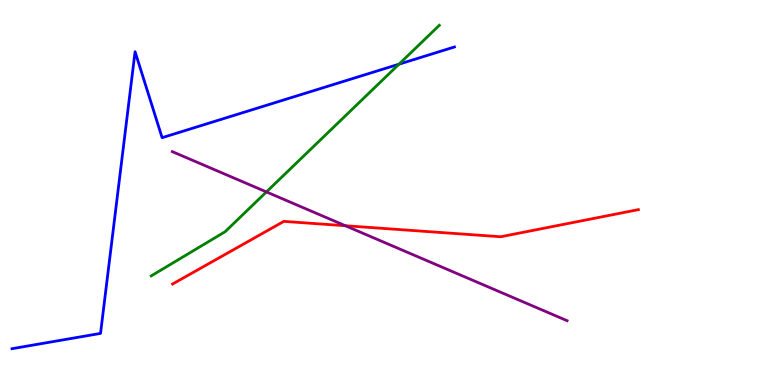[{'lines': ['blue', 'red'], 'intersections': []}, {'lines': ['green', 'red'], 'intersections': []}, {'lines': ['purple', 'red'], 'intersections': [{'x': 4.46, 'y': 4.14}]}, {'lines': ['blue', 'green'], 'intersections': [{'x': 5.15, 'y': 8.33}]}, {'lines': ['blue', 'purple'], 'intersections': []}, {'lines': ['green', 'purple'], 'intersections': [{'x': 3.44, 'y': 5.01}]}]